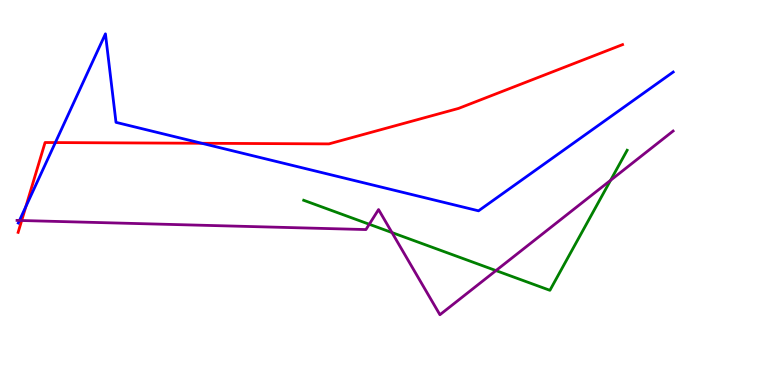[{'lines': ['blue', 'red'], 'intersections': [{'x': 0.334, 'y': 4.63}, {'x': 0.714, 'y': 6.3}, {'x': 2.6, 'y': 6.28}]}, {'lines': ['green', 'red'], 'intersections': []}, {'lines': ['purple', 'red'], 'intersections': [{'x': 0.28, 'y': 4.27}]}, {'lines': ['blue', 'green'], 'intersections': []}, {'lines': ['blue', 'purple'], 'intersections': [{'x': 0.251, 'y': 4.27}]}, {'lines': ['green', 'purple'], 'intersections': [{'x': 4.76, 'y': 4.17}, {'x': 5.06, 'y': 3.96}, {'x': 6.4, 'y': 2.97}, {'x': 7.88, 'y': 5.32}]}]